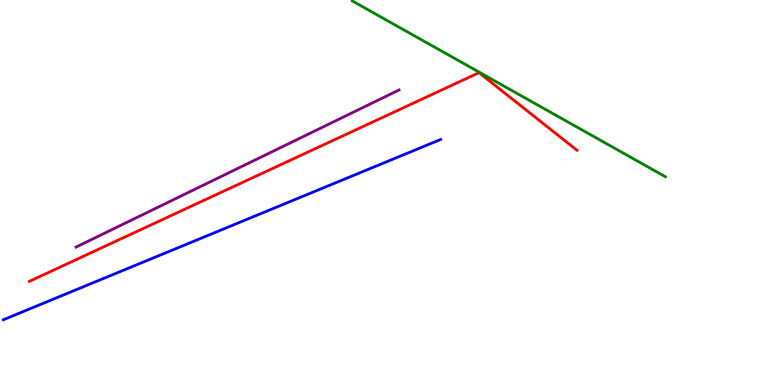[{'lines': ['blue', 'red'], 'intersections': []}, {'lines': ['green', 'red'], 'intersections': []}, {'lines': ['purple', 'red'], 'intersections': []}, {'lines': ['blue', 'green'], 'intersections': []}, {'lines': ['blue', 'purple'], 'intersections': []}, {'lines': ['green', 'purple'], 'intersections': []}]